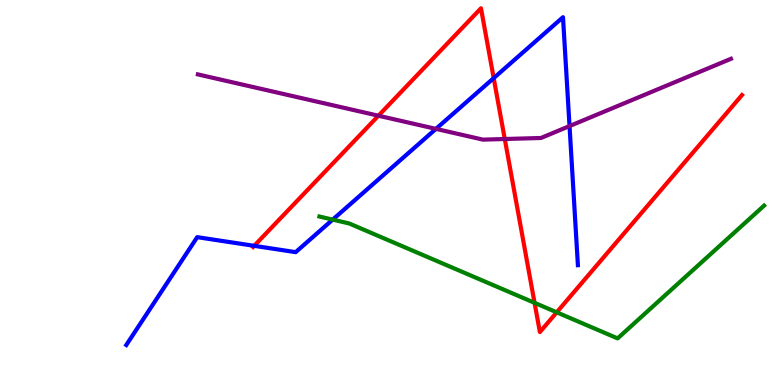[{'lines': ['blue', 'red'], 'intersections': [{'x': 3.28, 'y': 3.61}, {'x': 6.37, 'y': 7.97}]}, {'lines': ['green', 'red'], 'intersections': [{'x': 6.9, 'y': 2.13}, {'x': 7.18, 'y': 1.89}]}, {'lines': ['purple', 'red'], 'intersections': [{'x': 4.88, 'y': 6.99}, {'x': 6.51, 'y': 6.39}]}, {'lines': ['blue', 'green'], 'intersections': [{'x': 4.29, 'y': 4.3}]}, {'lines': ['blue', 'purple'], 'intersections': [{'x': 5.63, 'y': 6.65}, {'x': 7.35, 'y': 6.73}]}, {'lines': ['green', 'purple'], 'intersections': []}]